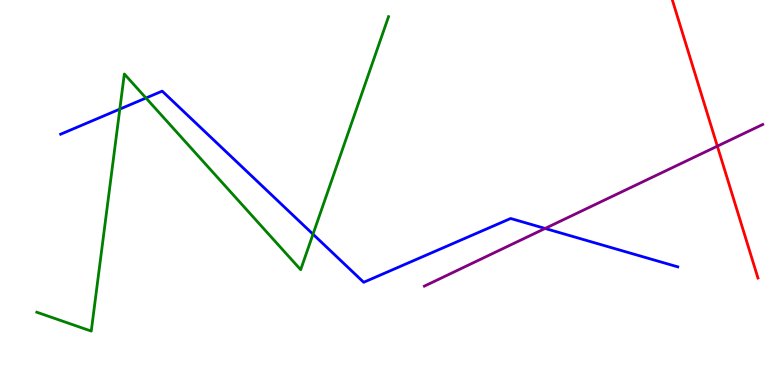[{'lines': ['blue', 'red'], 'intersections': []}, {'lines': ['green', 'red'], 'intersections': []}, {'lines': ['purple', 'red'], 'intersections': [{'x': 9.26, 'y': 6.2}]}, {'lines': ['blue', 'green'], 'intersections': [{'x': 1.55, 'y': 7.17}, {'x': 1.88, 'y': 7.45}, {'x': 4.04, 'y': 3.92}]}, {'lines': ['blue', 'purple'], 'intersections': [{'x': 7.03, 'y': 4.07}]}, {'lines': ['green', 'purple'], 'intersections': []}]